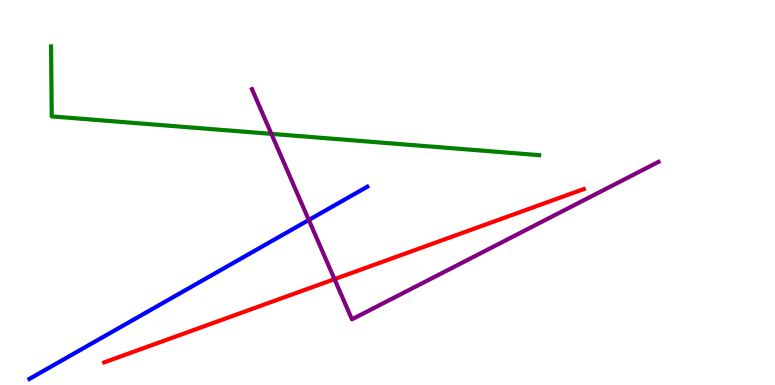[{'lines': ['blue', 'red'], 'intersections': []}, {'lines': ['green', 'red'], 'intersections': []}, {'lines': ['purple', 'red'], 'intersections': [{'x': 4.32, 'y': 2.75}]}, {'lines': ['blue', 'green'], 'intersections': []}, {'lines': ['blue', 'purple'], 'intersections': [{'x': 3.98, 'y': 4.29}]}, {'lines': ['green', 'purple'], 'intersections': [{'x': 3.5, 'y': 6.52}]}]